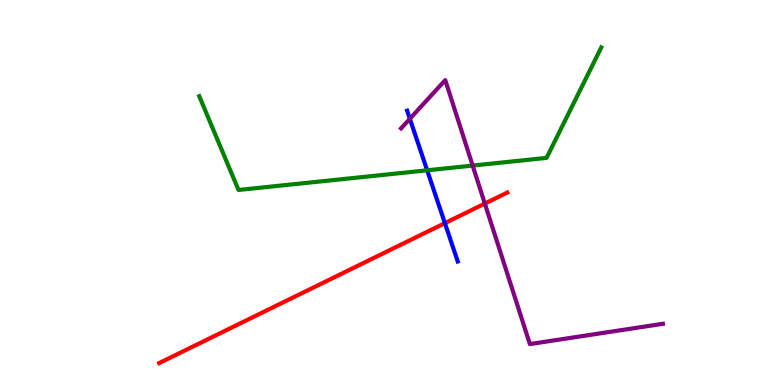[{'lines': ['blue', 'red'], 'intersections': [{'x': 5.74, 'y': 4.2}]}, {'lines': ['green', 'red'], 'intersections': []}, {'lines': ['purple', 'red'], 'intersections': [{'x': 6.26, 'y': 4.71}]}, {'lines': ['blue', 'green'], 'intersections': [{'x': 5.51, 'y': 5.58}]}, {'lines': ['blue', 'purple'], 'intersections': [{'x': 5.29, 'y': 6.91}]}, {'lines': ['green', 'purple'], 'intersections': [{'x': 6.1, 'y': 5.7}]}]